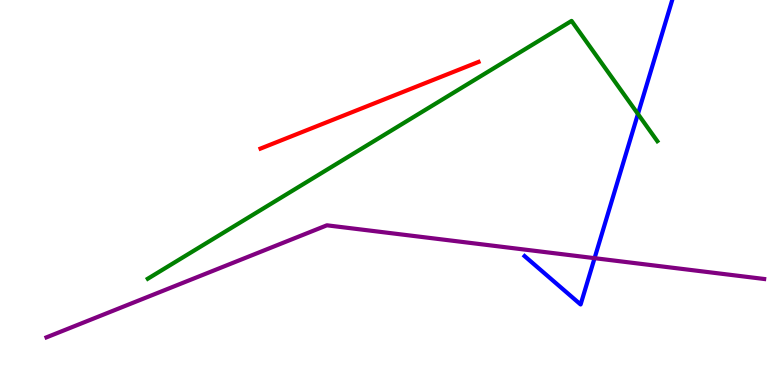[{'lines': ['blue', 'red'], 'intersections': []}, {'lines': ['green', 'red'], 'intersections': []}, {'lines': ['purple', 'red'], 'intersections': []}, {'lines': ['blue', 'green'], 'intersections': [{'x': 8.23, 'y': 7.04}]}, {'lines': ['blue', 'purple'], 'intersections': [{'x': 7.67, 'y': 3.29}]}, {'lines': ['green', 'purple'], 'intersections': []}]